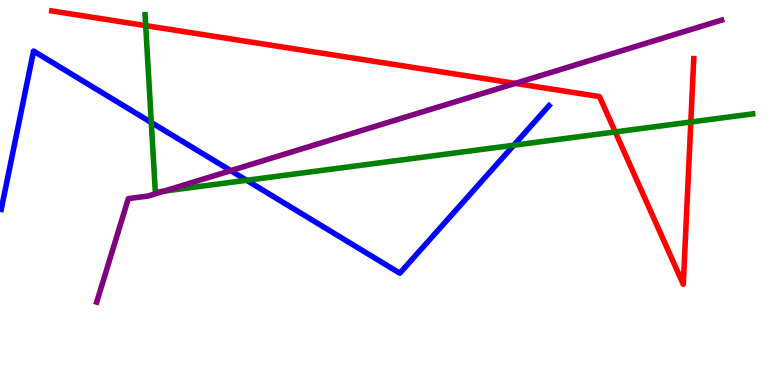[{'lines': ['blue', 'red'], 'intersections': []}, {'lines': ['green', 'red'], 'intersections': [{'x': 1.88, 'y': 9.33}, {'x': 7.94, 'y': 6.57}, {'x': 8.91, 'y': 6.83}]}, {'lines': ['purple', 'red'], 'intersections': [{'x': 6.65, 'y': 7.83}]}, {'lines': ['blue', 'green'], 'intersections': [{'x': 1.95, 'y': 6.82}, {'x': 3.18, 'y': 5.32}, {'x': 6.63, 'y': 6.23}]}, {'lines': ['blue', 'purple'], 'intersections': [{'x': 2.98, 'y': 5.57}]}, {'lines': ['green', 'purple'], 'intersections': [{'x': 2.12, 'y': 5.04}]}]